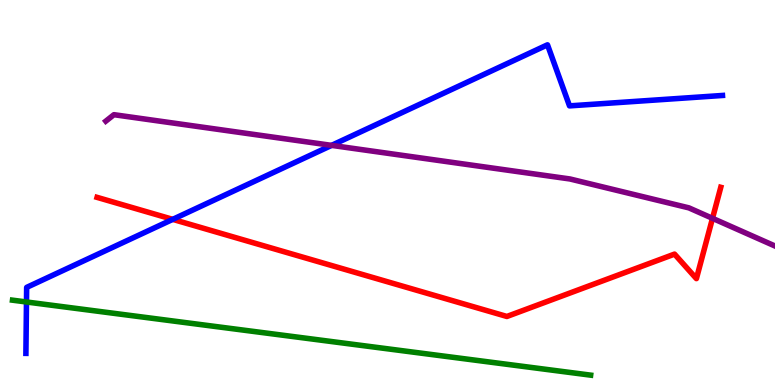[{'lines': ['blue', 'red'], 'intersections': [{'x': 2.23, 'y': 4.3}]}, {'lines': ['green', 'red'], 'intersections': []}, {'lines': ['purple', 'red'], 'intersections': [{'x': 9.19, 'y': 4.33}]}, {'lines': ['blue', 'green'], 'intersections': [{'x': 0.342, 'y': 2.16}]}, {'lines': ['blue', 'purple'], 'intersections': [{'x': 4.28, 'y': 6.22}]}, {'lines': ['green', 'purple'], 'intersections': []}]